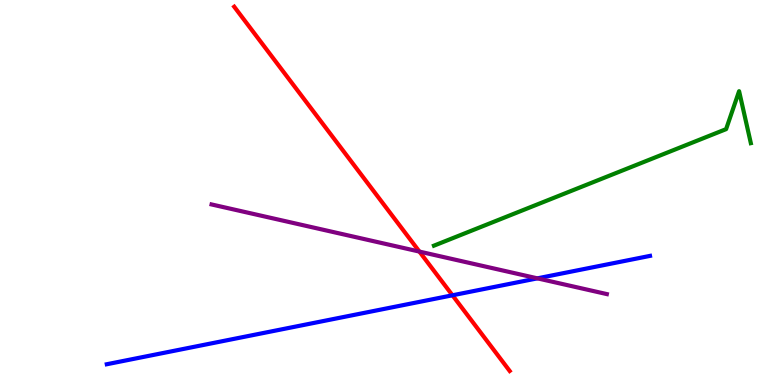[{'lines': ['blue', 'red'], 'intersections': [{'x': 5.84, 'y': 2.33}]}, {'lines': ['green', 'red'], 'intersections': []}, {'lines': ['purple', 'red'], 'intersections': [{'x': 5.41, 'y': 3.47}]}, {'lines': ['blue', 'green'], 'intersections': []}, {'lines': ['blue', 'purple'], 'intersections': [{'x': 6.93, 'y': 2.77}]}, {'lines': ['green', 'purple'], 'intersections': []}]